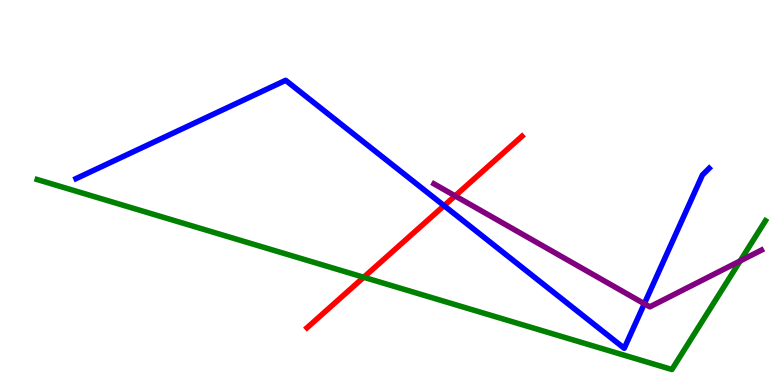[{'lines': ['blue', 'red'], 'intersections': [{'x': 5.73, 'y': 4.66}]}, {'lines': ['green', 'red'], 'intersections': [{'x': 4.69, 'y': 2.8}]}, {'lines': ['purple', 'red'], 'intersections': [{'x': 5.87, 'y': 4.91}]}, {'lines': ['blue', 'green'], 'intersections': []}, {'lines': ['blue', 'purple'], 'intersections': [{'x': 8.31, 'y': 2.11}]}, {'lines': ['green', 'purple'], 'intersections': [{'x': 9.55, 'y': 3.22}]}]